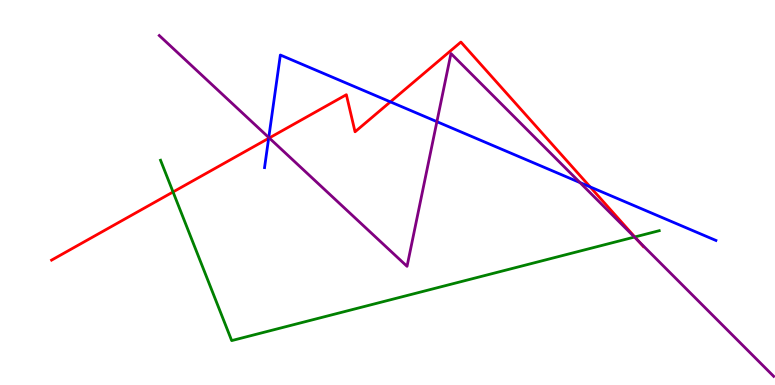[{'lines': ['blue', 'red'], 'intersections': [{'x': 3.47, 'y': 6.41}, {'x': 5.04, 'y': 7.35}, {'x': 7.61, 'y': 5.15}]}, {'lines': ['green', 'red'], 'intersections': [{'x': 2.23, 'y': 5.01}, {'x': 8.19, 'y': 3.84}]}, {'lines': ['purple', 'red'], 'intersections': [{'x': 3.47, 'y': 6.42}, {'x': 8.24, 'y': 3.74}]}, {'lines': ['blue', 'green'], 'intersections': []}, {'lines': ['blue', 'purple'], 'intersections': [{'x': 3.47, 'y': 6.43}, {'x': 5.64, 'y': 6.84}, {'x': 7.48, 'y': 5.26}]}, {'lines': ['green', 'purple'], 'intersections': [{'x': 8.19, 'y': 3.84}]}]